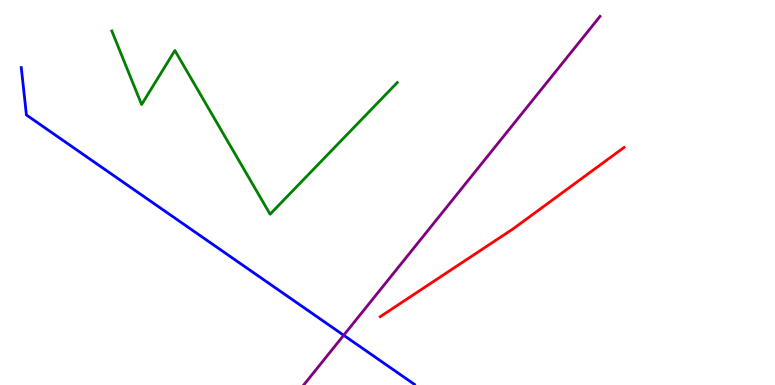[{'lines': ['blue', 'red'], 'intersections': []}, {'lines': ['green', 'red'], 'intersections': []}, {'lines': ['purple', 'red'], 'intersections': []}, {'lines': ['blue', 'green'], 'intersections': []}, {'lines': ['blue', 'purple'], 'intersections': [{'x': 4.43, 'y': 1.29}]}, {'lines': ['green', 'purple'], 'intersections': []}]